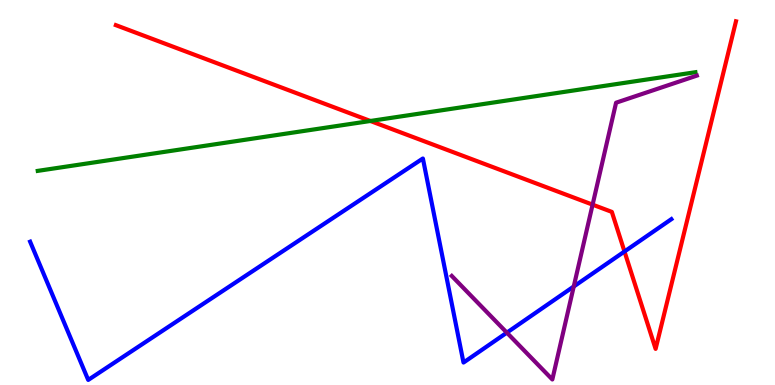[{'lines': ['blue', 'red'], 'intersections': [{'x': 8.06, 'y': 3.47}]}, {'lines': ['green', 'red'], 'intersections': [{'x': 4.78, 'y': 6.86}]}, {'lines': ['purple', 'red'], 'intersections': [{'x': 7.65, 'y': 4.68}]}, {'lines': ['blue', 'green'], 'intersections': []}, {'lines': ['blue', 'purple'], 'intersections': [{'x': 6.54, 'y': 1.36}, {'x': 7.4, 'y': 2.56}]}, {'lines': ['green', 'purple'], 'intersections': []}]